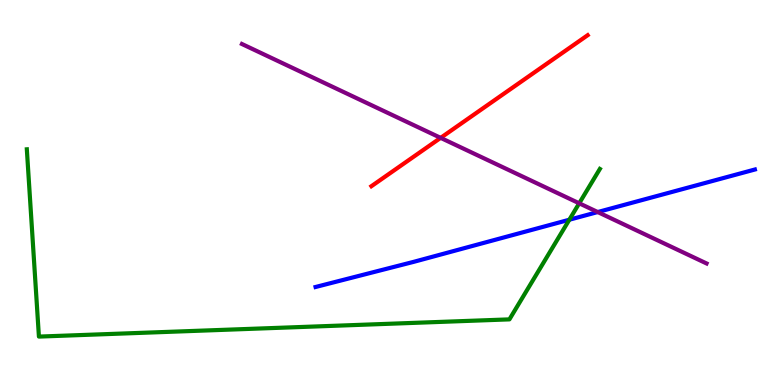[{'lines': ['blue', 'red'], 'intersections': []}, {'lines': ['green', 'red'], 'intersections': []}, {'lines': ['purple', 'red'], 'intersections': [{'x': 5.69, 'y': 6.42}]}, {'lines': ['blue', 'green'], 'intersections': [{'x': 7.35, 'y': 4.29}]}, {'lines': ['blue', 'purple'], 'intersections': [{'x': 7.71, 'y': 4.49}]}, {'lines': ['green', 'purple'], 'intersections': [{'x': 7.47, 'y': 4.72}]}]